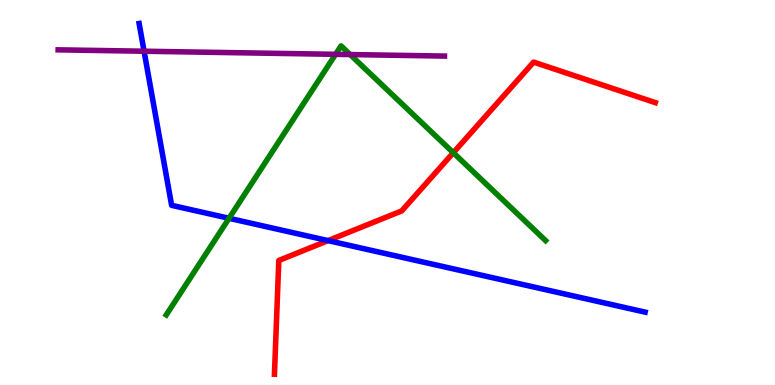[{'lines': ['blue', 'red'], 'intersections': [{'x': 4.23, 'y': 3.75}]}, {'lines': ['green', 'red'], 'intersections': [{'x': 5.85, 'y': 6.03}]}, {'lines': ['purple', 'red'], 'intersections': []}, {'lines': ['blue', 'green'], 'intersections': [{'x': 2.96, 'y': 4.33}]}, {'lines': ['blue', 'purple'], 'intersections': [{'x': 1.86, 'y': 8.67}]}, {'lines': ['green', 'purple'], 'intersections': [{'x': 4.33, 'y': 8.59}, {'x': 4.52, 'y': 8.58}]}]